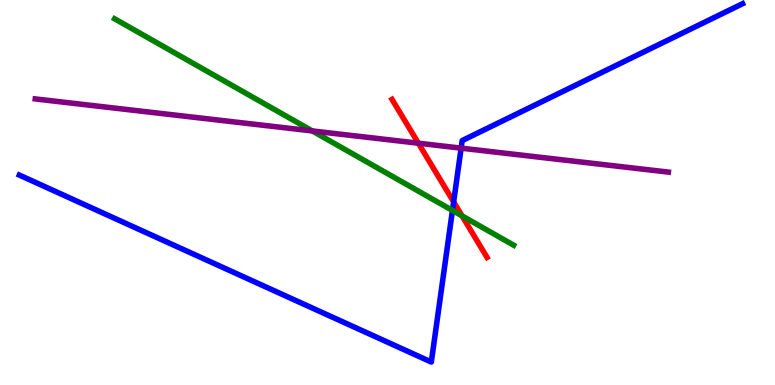[{'lines': ['blue', 'red'], 'intersections': [{'x': 5.85, 'y': 4.76}]}, {'lines': ['green', 'red'], 'intersections': [{'x': 5.96, 'y': 4.39}]}, {'lines': ['purple', 'red'], 'intersections': [{'x': 5.4, 'y': 6.28}]}, {'lines': ['blue', 'green'], 'intersections': [{'x': 5.84, 'y': 4.53}]}, {'lines': ['blue', 'purple'], 'intersections': [{'x': 5.95, 'y': 6.15}]}, {'lines': ['green', 'purple'], 'intersections': [{'x': 4.03, 'y': 6.6}]}]